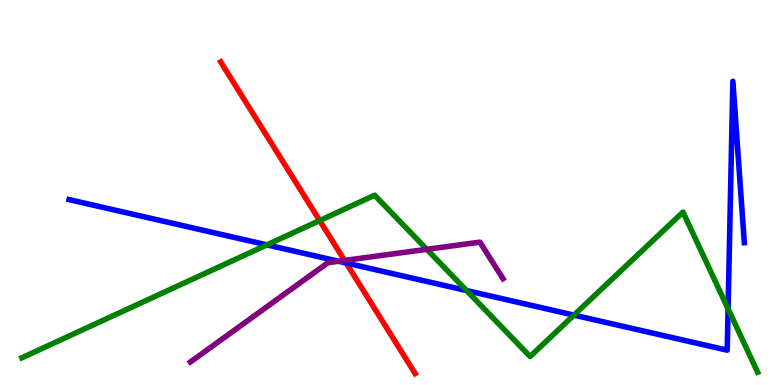[{'lines': ['blue', 'red'], 'intersections': [{'x': 4.47, 'y': 3.17}]}, {'lines': ['green', 'red'], 'intersections': [{'x': 4.13, 'y': 4.27}]}, {'lines': ['purple', 'red'], 'intersections': [{'x': 4.45, 'y': 3.24}]}, {'lines': ['blue', 'green'], 'intersections': [{'x': 3.44, 'y': 3.64}, {'x': 6.02, 'y': 2.45}, {'x': 7.41, 'y': 1.82}, {'x': 9.39, 'y': 1.98}]}, {'lines': ['blue', 'purple'], 'intersections': [{'x': 4.37, 'y': 3.21}]}, {'lines': ['green', 'purple'], 'intersections': [{'x': 5.51, 'y': 3.52}]}]